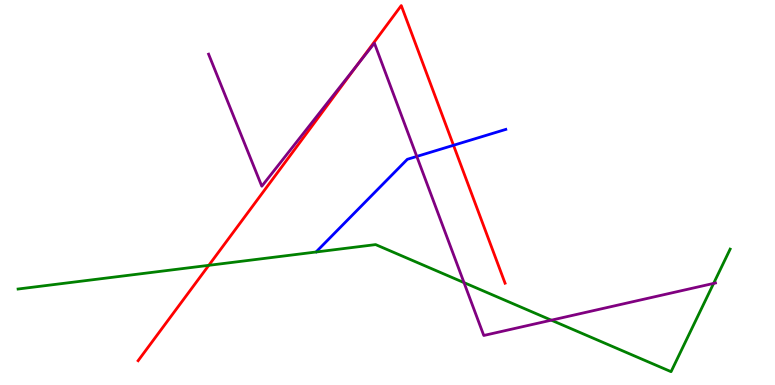[{'lines': ['blue', 'red'], 'intersections': [{'x': 5.85, 'y': 6.23}]}, {'lines': ['green', 'red'], 'intersections': [{'x': 2.69, 'y': 3.11}]}, {'lines': ['purple', 'red'], 'intersections': [{'x': 4.61, 'y': 8.32}]}, {'lines': ['blue', 'green'], 'intersections': []}, {'lines': ['blue', 'purple'], 'intersections': [{'x': 5.38, 'y': 5.94}]}, {'lines': ['green', 'purple'], 'intersections': [{'x': 5.99, 'y': 2.66}, {'x': 7.11, 'y': 1.68}, {'x': 9.21, 'y': 2.64}]}]